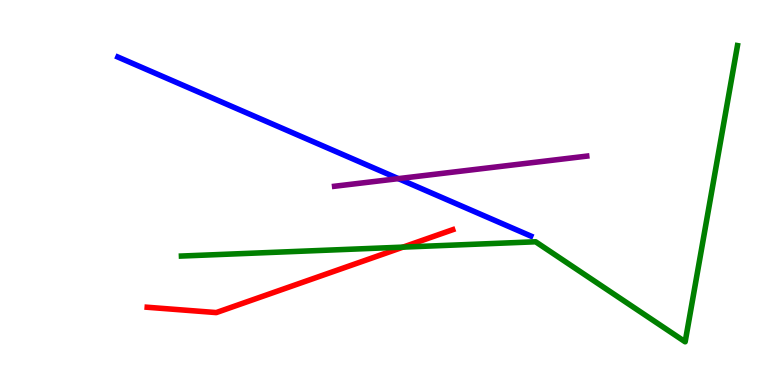[{'lines': ['blue', 'red'], 'intersections': []}, {'lines': ['green', 'red'], 'intersections': [{'x': 5.2, 'y': 3.58}]}, {'lines': ['purple', 'red'], 'intersections': []}, {'lines': ['blue', 'green'], 'intersections': []}, {'lines': ['blue', 'purple'], 'intersections': [{'x': 5.14, 'y': 5.36}]}, {'lines': ['green', 'purple'], 'intersections': []}]